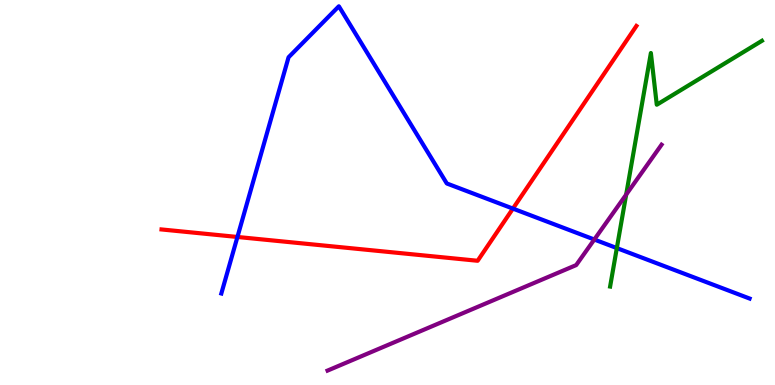[{'lines': ['blue', 'red'], 'intersections': [{'x': 3.06, 'y': 3.85}, {'x': 6.62, 'y': 4.58}]}, {'lines': ['green', 'red'], 'intersections': []}, {'lines': ['purple', 'red'], 'intersections': []}, {'lines': ['blue', 'green'], 'intersections': [{'x': 7.96, 'y': 3.56}]}, {'lines': ['blue', 'purple'], 'intersections': [{'x': 7.67, 'y': 3.78}]}, {'lines': ['green', 'purple'], 'intersections': [{'x': 8.08, 'y': 4.95}]}]